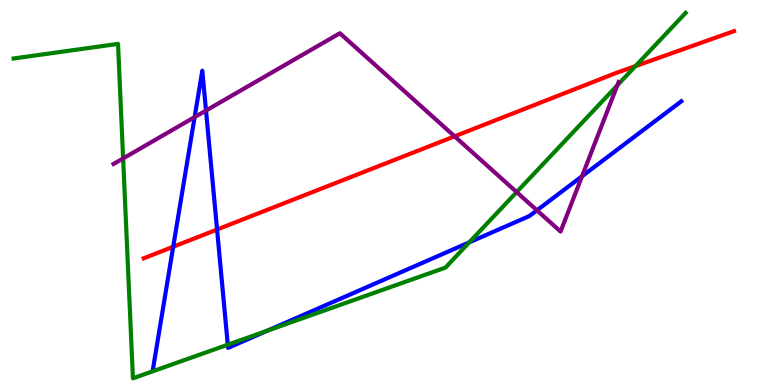[{'lines': ['blue', 'red'], 'intersections': [{'x': 2.23, 'y': 3.59}, {'x': 2.8, 'y': 4.04}]}, {'lines': ['green', 'red'], 'intersections': [{'x': 8.2, 'y': 8.28}]}, {'lines': ['purple', 'red'], 'intersections': [{'x': 5.87, 'y': 6.46}]}, {'lines': ['blue', 'green'], 'intersections': [{'x': 2.94, 'y': 1.05}, {'x': 3.45, 'y': 1.41}, {'x': 6.05, 'y': 3.7}]}, {'lines': ['blue', 'purple'], 'intersections': [{'x': 2.51, 'y': 6.96}, {'x': 2.66, 'y': 7.13}, {'x': 6.93, 'y': 4.54}, {'x': 7.51, 'y': 5.42}]}, {'lines': ['green', 'purple'], 'intersections': [{'x': 1.59, 'y': 5.89}, {'x': 6.67, 'y': 5.01}, {'x': 7.97, 'y': 7.78}]}]